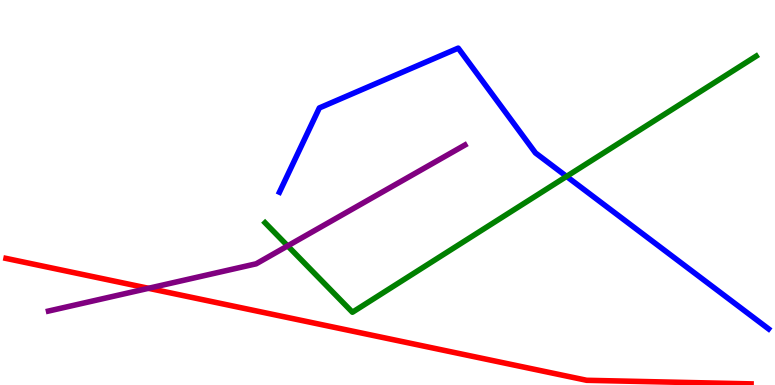[{'lines': ['blue', 'red'], 'intersections': []}, {'lines': ['green', 'red'], 'intersections': []}, {'lines': ['purple', 'red'], 'intersections': [{'x': 1.92, 'y': 2.51}]}, {'lines': ['blue', 'green'], 'intersections': [{'x': 7.31, 'y': 5.42}]}, {'lines': ['blue', 'purple'], 'intersections': []}, {'lines': ['green', 'purple'], 'intersections': [{'x': 3.71, 'y': 3.61}]}]